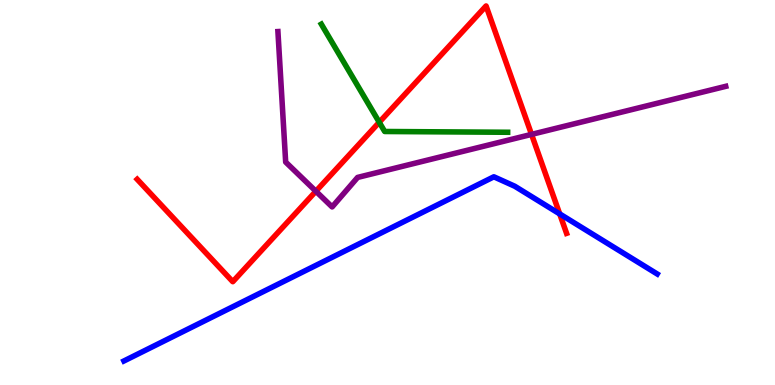[{'lines': ['blue', 'red'], 'intersections': [{'x': 7.22, 'y': 4.44}]}, {'lines': ['green', 'red'], 'intersections': [{'x': 4.89, 'y': 6.82}]}, {'lines': ['purple', 'red'], 'intersections': [{'x': 4.08, 'y': 5.03}, {'x': 6.86, 'y': 6.51}]}, {'lines': ['blue', 'green'], 'intersections': []}, {'lines': ['blue', 'purple'], 'intersections': []}, {'lines': ['green', 'purple'], 'intersections': []}]